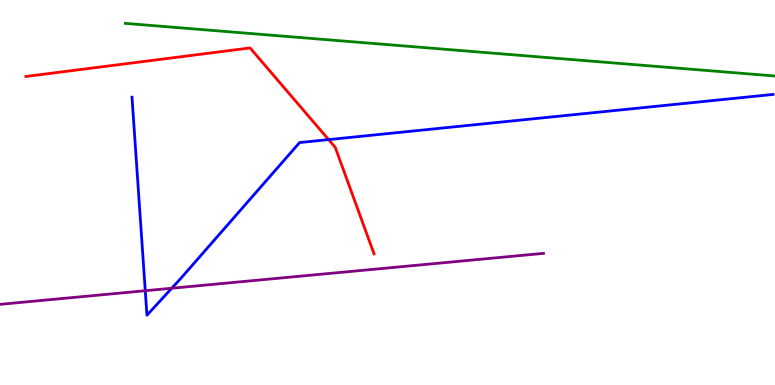[{'lines': ['blue', 'red'], 'intersections': [{'x': 4.24, 'y': 6.37}]}, {'lines': ['green', 'red'], 'intersections': []}, {'lines': ['purple', 'red'], 'intersections': []}, {'lines': ['blue', 'green'], 'intersections': []}, {'lines': ['blue', 'purple'], 'intersections': [{'x': 1.87, 'y': 2.45}, {'x': 2.22, 'y': 2.51}]}, {'lines': ['green', 'purple'], 'intersections': []}]